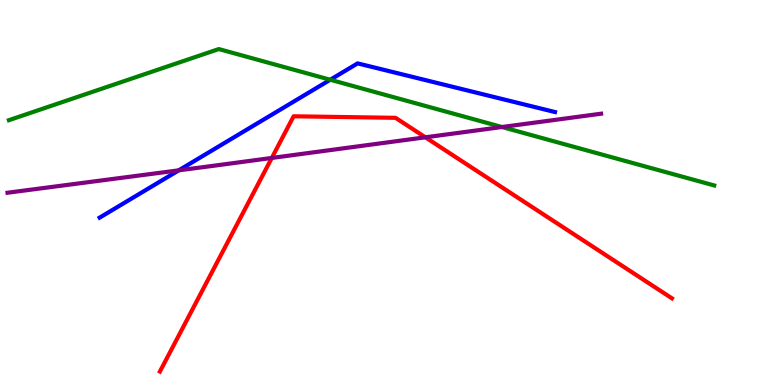[{'lines': ['blue', 'red'], 'intersections': []}, {'lines': ['green', 'red'], 'intersections': []}, {'lines': ['purple', 'red'], 'intersections': [{'x': 3.51, 'y': 5.9}, {'x': 5.49, 'y': 6.43}]}, {'lines': ['blue', 'green'], 'intersections': [{'x': 4.26, 'y': 7.93}]}, {'lines': ['blue', 'purple'], 'intersections': [{'x': 2.31, 'y': 5.58}]}, {'lines': ['green', 'purple'], 'intersections': [{'x': 6.48, 'y': 6.7}]}]